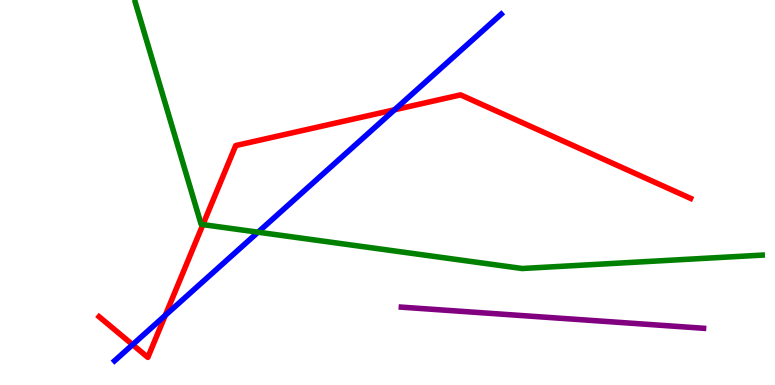[{'lines': ['blue', 'red'], 'intersections': [{'x': 1.71, 'y': 1.05}, {'x': 2.13, 'y': 1.81}, {'x': 5.09, 'y': 7.15}]}, {'lines': ['green', 'red'], 'intersections': [{'x': 2.62, 'y': 4.17}]}, {'lines': ['purple', 'red'], 'intersections': []}, {'lines': ['blue', 'green'], 'intersections': [{'x': 3.33, 'y': 3.97}]}, {'lines': ['blue', 'purple'], 'intersections': []}, {'lines': ['green', 'purple'], 'intersections': []}]